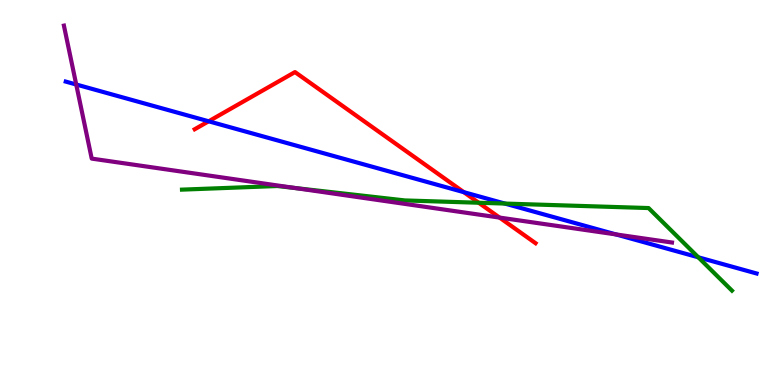[{'lines': ['blue', 'red'], 'intersections': [{'x': 2.69, 'y': 6.85}, {'x': 5.98, 'y': 5.01}]}, {'lines': ['green', 'red'], 'intersections': [{'x': 6.18, 'y': 4.73}]}, {'lines': ['purple', 'red'], 'intersections': [{'x': 6.45, 'y': 4.35}]}, {'lines': ['blue', 'green'], 'intersections': [{'x': 6.51, 'y': 4.71}, {'x': 9.01, 'y': 3.32}]}, {'lines': ['blue', 'purple'], 'intersections': [{'x': 0.984, 'y': 7.81}, {'x': 7.95, 'y': 3.91}]}, {'lines': ['green', 'purple'], 'intersections': [{'x': 3.81, 'y': 5.12}]}]